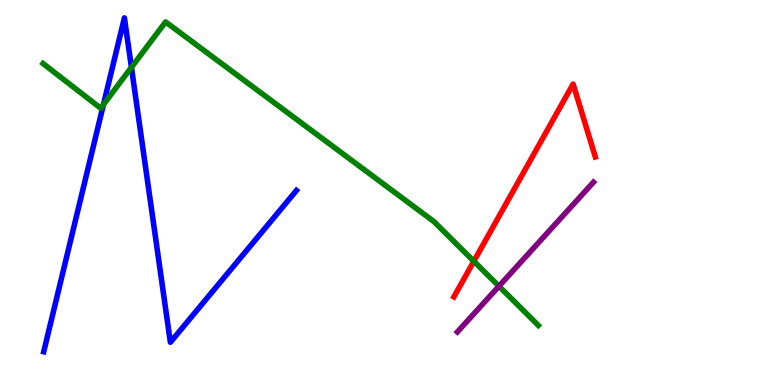[{'lines': ['blue', 'red'], 'intersections': []}, {'lines': ['green', 'red'], 'intersections': [{'x': 6.11, 'y': 3.21}]}, {'lines': ['purple', 'red'], 'intersections': []}, {'lines': ['blue', 'green'], 'intersections': [{'x': 1.33, 'y': 7.29}, {'x': 1.7, 'y': 8.25}]}, {'lines': ['blue', 'purple'], 'intersections': []}, {'lines': ['green', 'purple'], 'intersections': [{'x': 6.44, 'y': 2.57}]}]